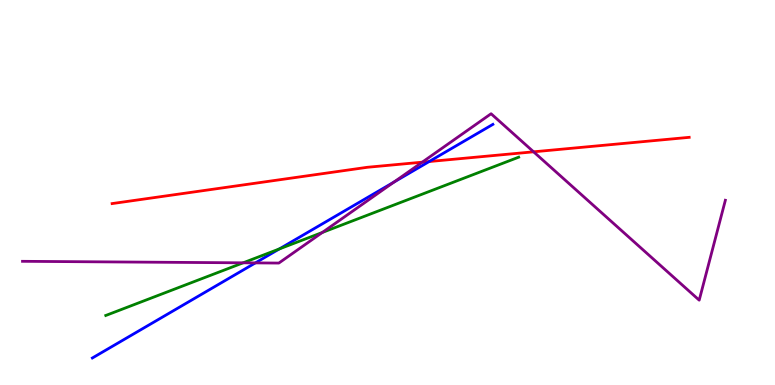[{'lines': ['blue', 'red'], 'intersections': [{'x': 5.54, 'y': 5.8}]}, {'lines': ['green', 'red'], 'intersections': []}, {'lines': ['purple', 'red'], 'intersections': [{'x': 5.45, 'y': 5.79}, {'x': 6.88, 'y': 6.06}]}, {'lines': ['blue', 'green'], 'intersections': [{'x': 3.6, 'y': 3.53}]}, {'lines': ['blue', 'purple'], 'intersections': [{'x': 3.3, 'y': 3.17}, {'x': 5.08, 'y': 5.27}]}, {'lines': ['green', 'purple'], 'intersections': [{'x': 3.14, 'y': 3.17}, {'x': 4.16, 'y': 3.96}]}]